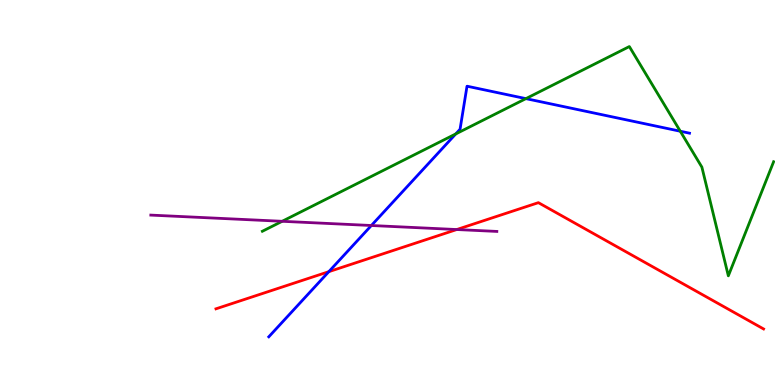[{'lines': ['blue', 'red'], 'intersections': [{'x': 4.24, 'y': 2.94}]}, {'lines': ['green', 'red'], 'intersections': []}, {'lines': ['purple', 'red'], 'intersections': [{'x': 5.89, 'y': 4.04}]}, {'lines': ['blue', 'green'], 'intersections': [{'x': 5.88, 'y': 6.52}, {'x': 6.79, 'y': 7.44}, {'x': 8.78, 'y': 6.59}]}, {'lines': ['blue', 'purple'], 'intersections': [{'x': 4.79, 'y': 4.14}]}, {'lines': ['green', 'purple'], 'intersections': [{'x': 3.64, 'y': 4.25}]}]